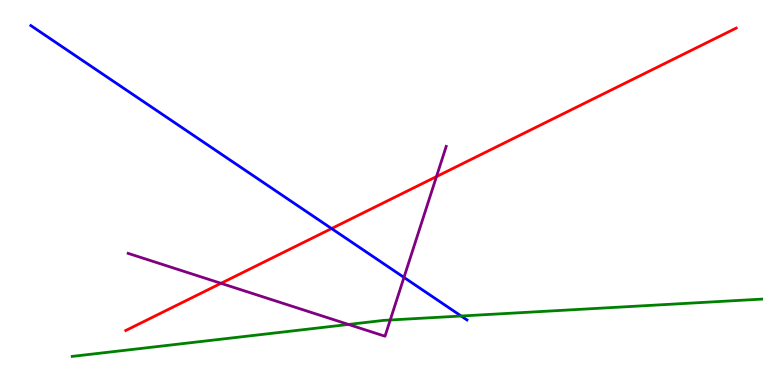[{'lines': ['blue', 'red'], 'intersections': [{'x': 4.28, 'y': 4.06}]}, {'lines': ['green', 'red'], 'intersections': []}, {'lines': ['purple', 'red'], 'intersections': [{'x': 2.85, 'y': 2.64}, {'x': 5.63, 'y': 5.41}]}, {'lines': ['blue', 'green'], 'intersections': [{'x': 5.95, 'y': 1.79}]}, {'lines': ['blue', 'purple'], 'intersections': [{'x': 5.21, 'y': 2.79}]}, {'lines': ['green', 'purple'], 'intersections': [{'x': 4.5, 'y': 1.57}, {'x': 5.04, 'y': 1.69}]}]